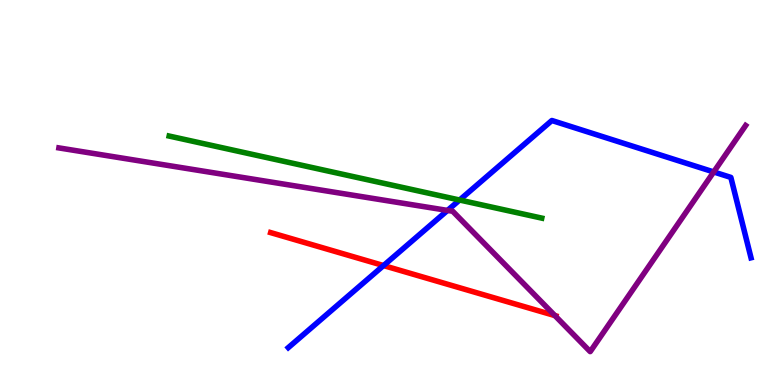[{'lines': ['blue', 'red'], 'intersections': [{'x': 4.95, 'y': 3.1}]}, {'lines': ['green', 'red'], 'intersections': []}, {'lines': ['purple', 'red'], 'intersections': [{'x': 7.16, 'y': 1.8}]}, {'lines': ['blue', 'green'], 'intersections': [{'x': 5.93, 'y': 4.8}]}, {'lines': ['blue', 'purple'], 'intersections': [{'x': 5.77, 'y': 4.53}, {'x': 9.21, 'y': 5.53}]}, {'lines': ['green', 'purple'], 'intersections': []}]